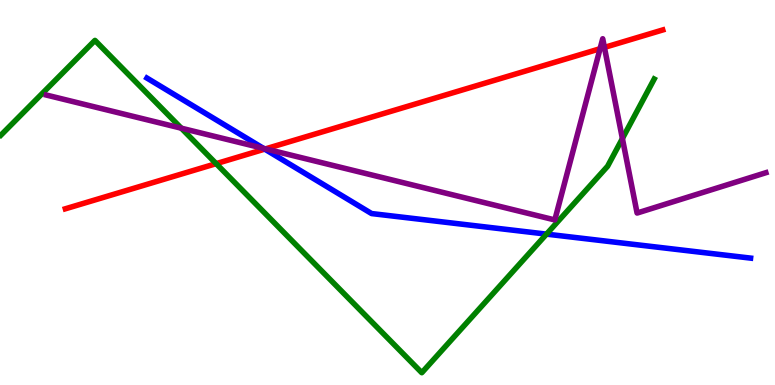[{'lines': ['blue', 'red'], 'intersections': [{'x': 3.42, 'y': 6.13}]}, {'lines': ['green', 'red'], 'intersections': [{'x': 2.79, 'y': 5.75}]}, {'lines': ['purple', 'red'], 'intersections': [{'x': 3.43, 'y': 6.13}, {'x': 7.74, 'y': 8.73}, {'x': 7.8, 'y': 8.77}]}, {'lines': ['blue', 'green'], 'intersections': [{'x': 7.05, 'y': 3.92}]}, {'lines': ['blue', 'purple'], 'intersections': [{'x': 3.4, 'y': 6.15}]}, {'lines': ['green', 'purple'], 'intersections': [{'x': 2.34, 'y': 6.67}, {'x': 8.03, 'y': 6.4}]}]